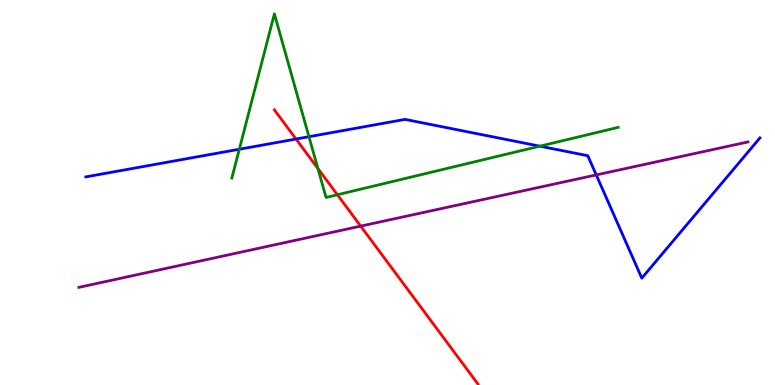[{'lines': ['blue', 'red'], 'intersections': [{'x': 3.82, 'y': 6.39}]}, {'lines': ['green', 'red'], 'intersections': [{'x': 4.1, 'y': 5.62}, {'x': 4.35, 'y': 4.94}]}, {'lines': ['purple', 'red'], 'intersections': [{'x': 4.65, 'y': 4.13}]}, {'lines': ['blue', 'green'], 'intersections': [{'x': 3.09, 'y': 6.12}, {'x': 3.99, 'y': 6.45}, {'x': 6.97, 'y': 6.2}]}, {'lines': ['blue', 'purple'], 'intersections': [{'x': 7.69, 'y': 5.46}]}, {'lines': ['green', 'purple'], 'intersections': []}]